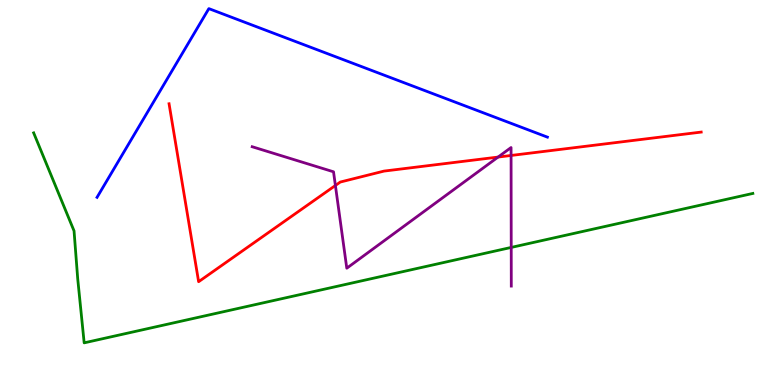[{'lines': ['blue', 'red'], 'intersections': []}, {'lines': ['green', 'red'], 'intersections': []}, {'lines': ['purple', 'red'], 'intersections': [{'x': 4.33, 'y': 5.18}, {'x': 6.43, 'y': 5.92}, {'x': 6.59, 'y': 5.96}]}, {'lines': ['blue', 'green'], 'intersections': []}, {'lines': ['blue', 'purple'], 'intersections': []}, {'lines': ['green', 'purple'], 'intersections': [{'x': 6.6, 'y': 3.57}]}]